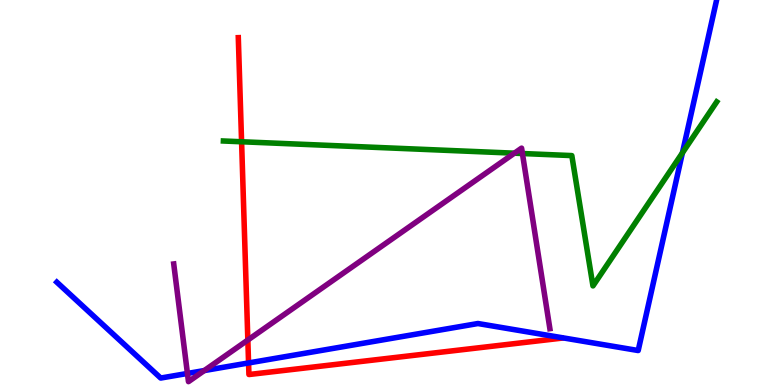[{'lines': ['blue', 'red'], 'intersections': [{'x': 3.21, 'y': 0.573}]}, {'lines': ['green', 'red'], 'intersections': [{'x': 3.12, 'y': 6.32}]}, {'lines': ['purple', 'red'], 'intersections': [{'x': 3.2, 'y': 1.17}]}, {'lines': ['blue', 'green'], 'intersections': [{'x': 8.81, 'y': 6.03}]}, {'lines': ['blue', 'purple'], 'intersections': [{'x': 2.42, 'y': 0.3}, {'x': 2.64, 'y': 0.375}]}, {'lines': ['green', 'purple'], 'intersections': [{'x': 6.64, 'y': 6.02}, {'x': 6.74, 'y': 6.01}]}]